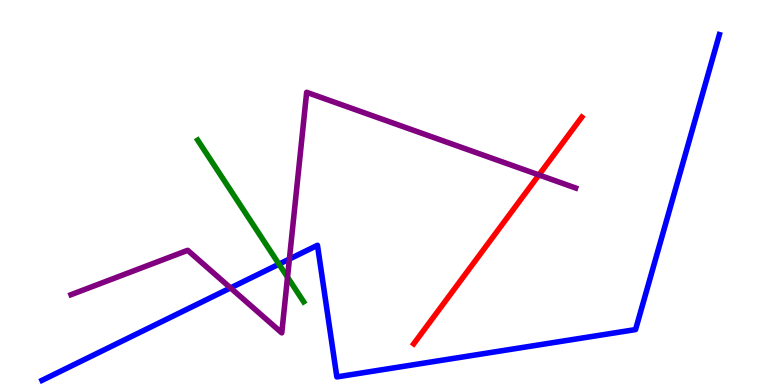[{'lines': ['blue', 'red'], 'intersections': []}, {'lines': ['green', 'red'], 'intersections': []}, {'lines': ['purple', 'red'], 'intersections': [{'x': 6.95, 'y': 5.46}]}, {'lines': ['blue', 'green'], 'intersections': [{'x': 3.6, 'y': 3.14}]}, {'lines': ['blue', 'purple'], 'intersections': [{'x': 2.97, 'y': 2.52}, {'x': 3.73, 'y': 3.27}]}, {'lines': ['green', 'purple'], 'intersections': [{'x': 3.71, 'y': 2.8}]}]